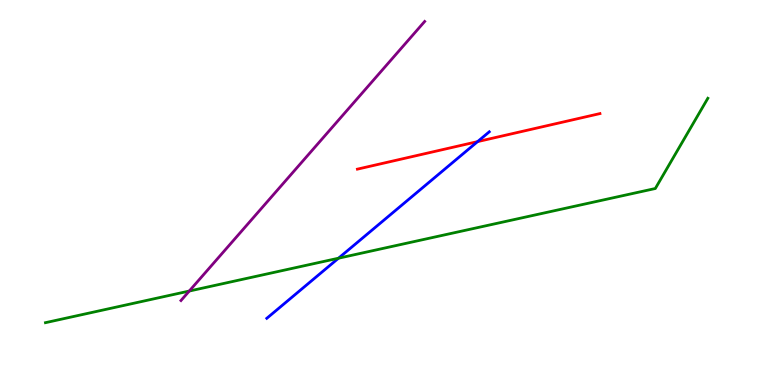[{'lines': ['blue', 'red'], 'intersections': [{'x': 6.16, 'y': 6.32}]}, {'lines': ['green', 'red'], 'intersections': []}, {'lines': ['purple', 'red'], 'intersections': []}, {'lines': ['blue', 'green'], 'intersections': [{'x': 4.37, 'y': 3.29}]}, {'lines': ['blue', 'purple'], 'intersections': []}, {'lines': ['green', 'purple'], 'intersections': [{'x': 2.44, 'y': 2.44}]}]